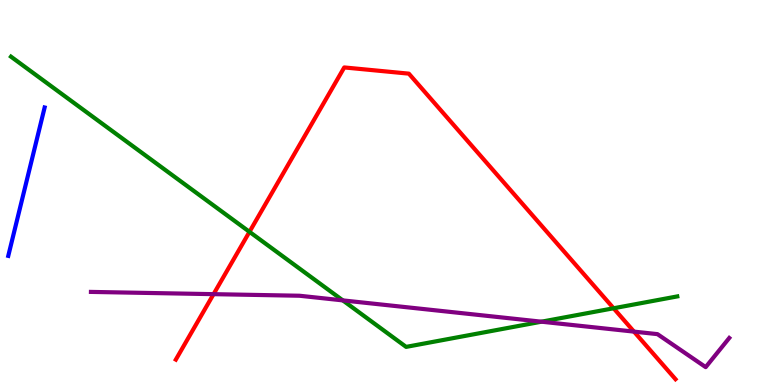[{'lines': ['blue', 'red'], 'intersections': []}, {'lines': ['green', 'red'], 'intersections': [{'x': 3.22, 'y': 3.98}, {'x': 7.92, 'y': 1.99}]}, {'lines': ['purple', 'red'], 'intersections': [{'x': 2.76, 'y': 2.36}, {'x': 8.18, 'y': 1.39}]}, {'lines': ['blue', 'green'], 'intersections': []}, {'lines': ['blue', 'purple'], 'intersections': []}, {'lines': ['green', 'purple'], 'intersections': [{'x': 4.42, 'y': 2.2}, {'x': 6.99, 'y': 1.64}]}]